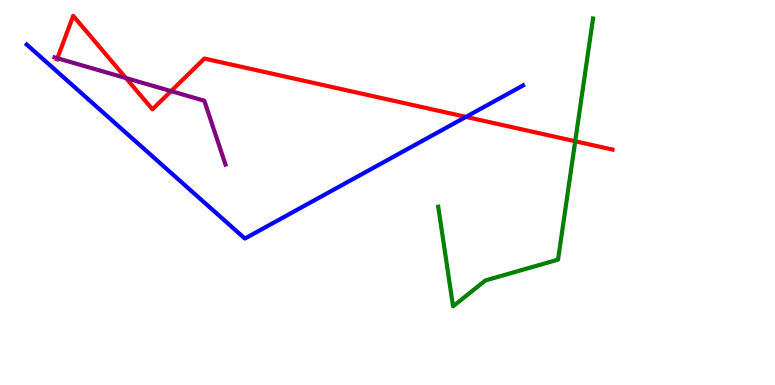[{'lines': ['blue', 'red'], 'intersections': [{'x': 6.01, 'y': 6.96}]}, {'lines': ['green', 'red'], 'intersections': [{'x': 7.42, 'y': 6.33}]}, {'lines': ['purple', 'red'], 'intersections': [{'x': 0.74, 'y': 8.49}, {'x': 1.63, 'y': 7.97}, {'x': 2.21, 'y': 7.63}]}, {'lines': ['blue', 'green'], 'intersections': []}, {'lines': ['blue', 'purple'], 'intersections': []}, {'lines': ['green', 'purple'], 'intersections': []}]